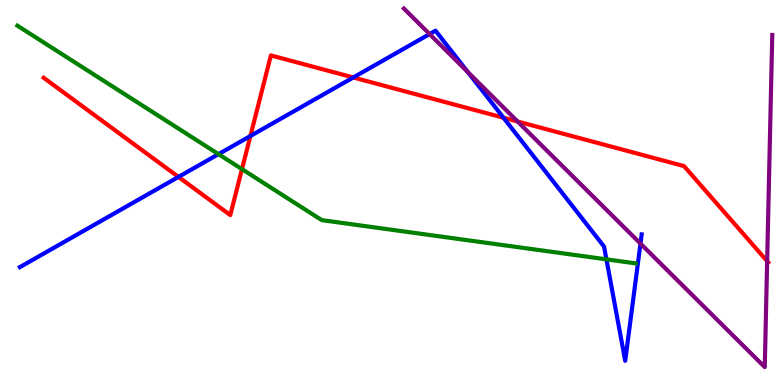[{'lines': ['blue', 'red'], 'intersections': [{'x': 2.3, 'y': 5.4}, {'x': 3.23, 'y': 6.47}, {'x': 4.56, 'y': 7.99}, {'x': 6.5, 'y': 6.94}]}, {'lines': ['green', 'red'], 'intersections': [{'x': 3.12, 'y': 5.61}]}, {'lines': ['purple', 'red'], 'intersections': [{'x': 6.68, 'y': 6.84}, {'x': 9.9, 'y': 3.22}]}, {'lines': ['blue', 'green'], 'intersections': [{'x': 2.82, 'y': 6.0}, {'x': 7.82, 'y': 3.26}]}, {'lines': ['blue', 'purple'], 'intersections': [{'x': 5.54, 'y': 9.12}, {'x': 6.04, 'y': 8.13}, {'x': 8.26, 'y': 3.67}]}, {'lines': ['green', 'purple'], 'intersections': []}]